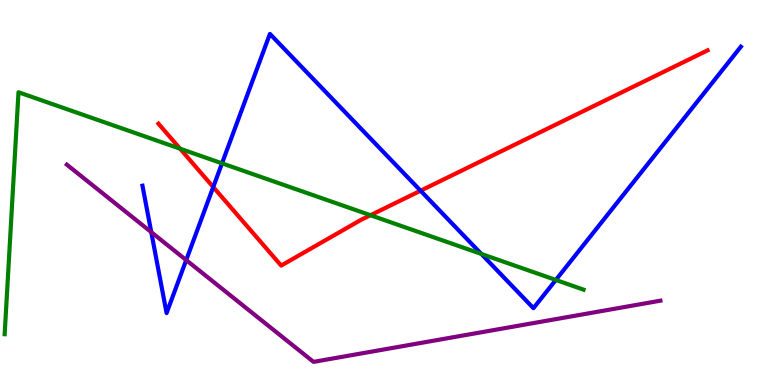[{'lines': ['blue', 'red'], 'intersections': [{'x': 2.75, 'y': 5.14}, {'x': 5.43, 'y': 5.05}]}, {'lines': ['green', 'red'], 'intersections': [{'x': 2.32, 'y': 6.14}, {'x': 4.78, 'y': 4.41}]}, {'lines': ['purple', 'red'], 'intersections': []}, {'lines': ['blue', 'green'], 'intersections': [{'x': 2.86, 'y': 5.76}, {'x': 6.21, 'y': 3.4}, {'x': 7.17, 'y': 2.73}]}, {'lines': ['blue', 'purple'], 'intersections': [{'x': 1.95, 'y': 3.97}, {'x': 2.4, 'y': 3.24}]}, {'lines': ['green', 'purple'], 'intersections': []}]